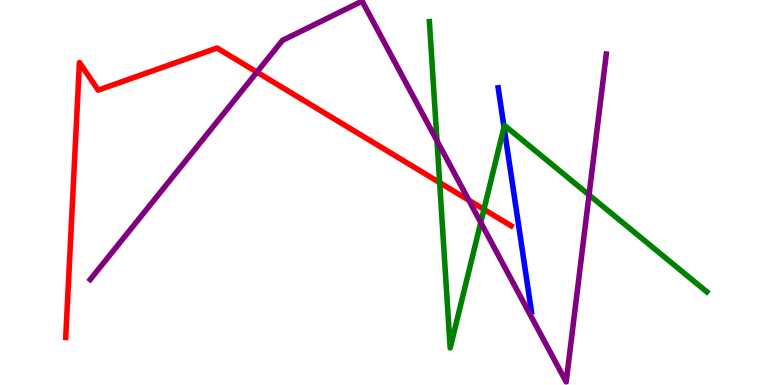[{'lines': ['blue', 'red'], 'intersections': []}, {'lines': ['green', 'red'], 'intersections': [{'x': 5.67, 'y': 5.26}, {'x': 6.24, 'y': 4.56}]}, {'lines': ['purple', 'red'], 'intersections': [{'x': 3.32, 'y': 8.13}, {'x': 6.05, 'y': 4.8}]}, {'lines': ['blue', 'green'], 'intersections': [{'x': 6.5, 'y': 6.7}]}, {'lines': ['blue', 'purple'], 'intersections': []}, {'lines': ['green', 'purple'], 'intersections': [{'x': 5.64, 'y': 6.34}, {'x': 6.2, 'y': 4.22}, {'x': 7.6, 'y': 4.94}]}]